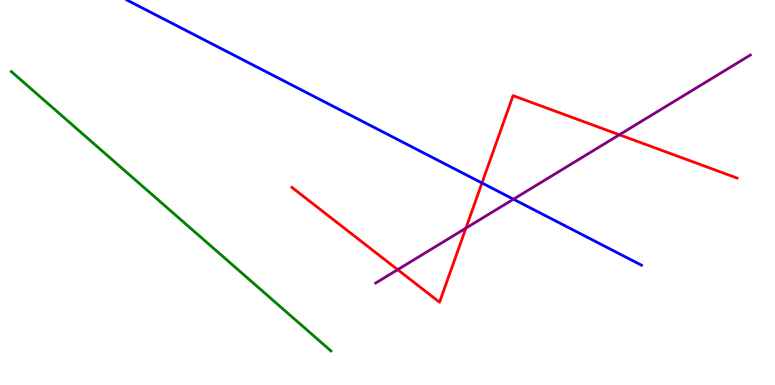[{'lines': ['blue', 'red'], 'intersections': [{'x': 6.22, 'y': 5.25}]}, {'lines': ['green', 'red'], 'intersections': []}, {'lines': ['purple', 'red'], 'intersections': [{'x': 5.13, 'y': 3.0}, {'x': 6.01, 'y': 4.07}, {'x': 7.99, 'y': 6.5}]}, {'lines': ['blue', 'green'], 'intersections': []}, {'lines': ['blue', 'purple'], 'intersections': [{'x': 6.63, 'y': 4.83}]}, {'lines': ['green', 'purple'], 'intersections': []}]